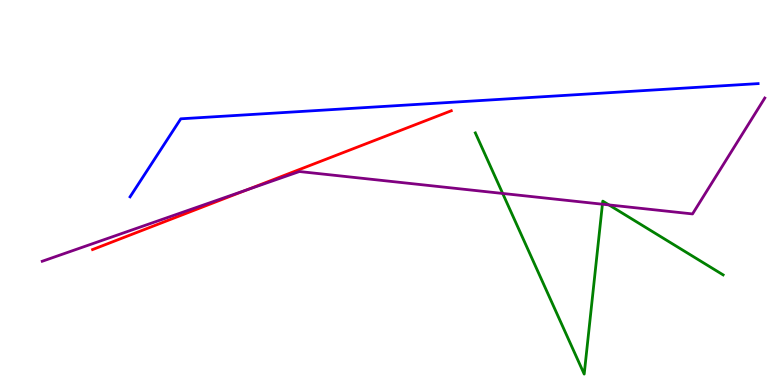[{'lines': ['blue', 'red'], 'intersections': []}, {'lines': ['green', 'red'], 'intersections': []}, {'lines': ['purple', 'red'], 'intersections': [{'x': 3.19, 'y': 5.07}]}, {'lines': ['blue', 'green'], 'intersections': []}, {'lines': ['blue', 'purple'], 'intersections': []}, {'lines': ['green', 'purple'], 'intersections': [{'x': 6.49, 'y': 4.98}, {'x': 7.77, 'y': 4.7}, {'x': 7.86, 'y': 4.68}]}]